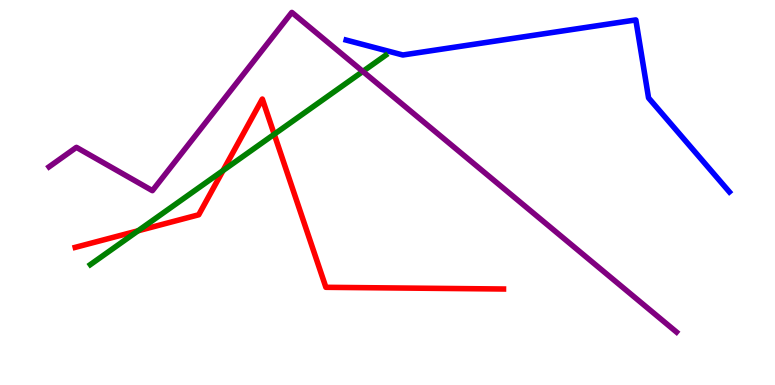[{'lines': ['blue', 'red'], 'intersections': []}, {'lines': ['green', 'red'], 'intersections': [{'x': 1.78, 'y': 4.01}, {'x': 2.88, 'y': 5.57}, {'x': 3.54, 'y': 6.51}]}, {'lines': ['purple', 'red'], 'intersections': []}, {'lines': ['blue', 'green'], 'intersections': []}, {'lines': ['blue', 'purple'], 'intersections': []}, {'lines': ['green', 'purple'], 'intersections': [{'x': 4.68, 'y': 8.14}]}]